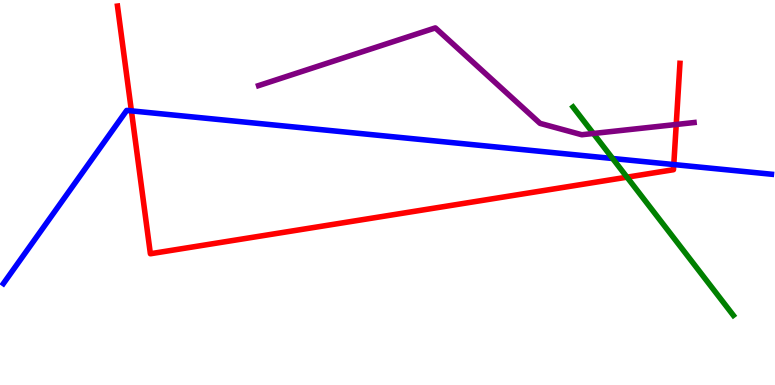[{'lines': ['blue', 'red'], 'intersections': [{'x': 1.7, 'y': 7.12}, {'x': 8.69, 'y': 5.73}]}, {'lines': ['green', 'red'], 'intersections': [{'x': 8.09, 'y': 5.4}]}, {'lines': ['purple', 'red'], 'intersections': [{'x': 8.73, 'y': 6.77}]}, {'lines': ['blue', 'green'], 'intersections': [{'x': 7.9, 'y': 5.88}]}, {'lines': ['blue', 'purple'], 'intersections': []}, {'lines': ['green', 'purple'], 'intersections': [{'x': 7.66, 'y': 6.53}]}]